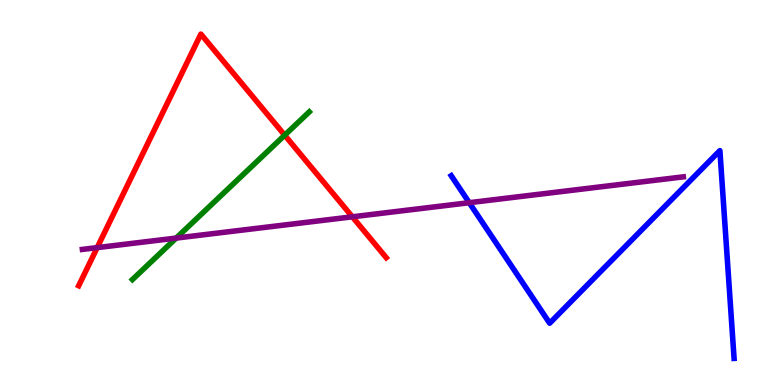[{'lines': ['blue', 'red'], 'intersections': []}, {'lines': ['green', 'red'], 'intersections': [{'x': 3.67, 'y': 6.49}]}, {'lines': ['purple', 'red'], 'intersections': [{'x': 1.25, 'y': 3.57}, {'x': 4.55, 'y': 4.37}]}, {'lines': ['blue', 'green'], 'intersections': []}, {'lines': ['blue', 'purple'], 'intersections': [{'x': 6.05, 'y': 4.74}]}, {'lines': ['green', 'purple'], 'intersections': [{'x': 2.27, 'y': 3.82}]}]